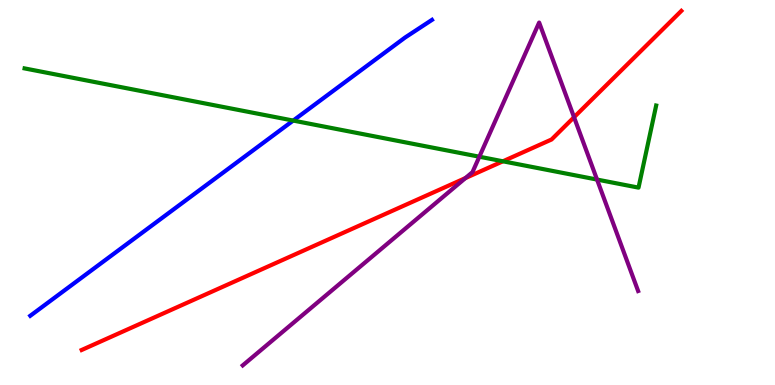[{'lines': ['blue', 'red'], 'intersections': []}, {'lines': ['green', 'red'], 'intersections': [{'x': 6.49, 'y': 5.81}]}, {'lines': ['purple', 'red'], 'intersections': [{'x': 6.01, 'y': 5.37}, {'x': 7.41, 'y': 6.96}]}, {'lines': ['blue', 'green'], 'intersections': [{'x': 3.78, 'y': 6.87}]}, {'lines': ['blue', 'purple'], 'intersections': []}, {'lines': ['green', 'purple'], 'intersections': [{'x': 6.19, 'y': 5.93}, {'x': 7.7, 'y': 5.34}]}]